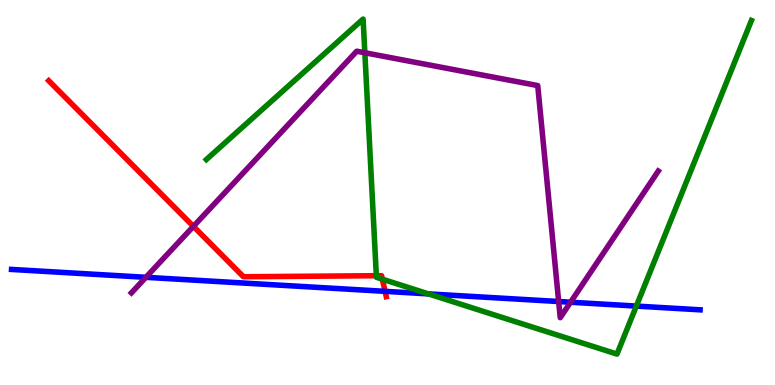[{'lines': ['blue', 'red'], 'intersections': [{'x': 4.97, 'y': 2.43}]}, {'lines': ['green', 'red'], 'intersections': [{'x': 4.86, 'y': 2.84}, {'x': 4.93, 'y': 2.75}]}, {'lines': ['purple', 'red'], 'intersections': [{'x': 2.5, 'y': 4.12}]}, {'lines': ['blue', 'green'], 'intersections': [{'x': 5.53, 'y': 2.37}, {'x': 8.21, 'y': 2.05}]}, {'lines': ['blue', 'purple'], 'intersections': [{'x': 1.88, 'y': 2.8}, {'x': 7.21, 'y': 2.17}, {'x': 7.36, 'y': 2.15}]}, {'lines': ['green', 'purple'], 'intersections': [{'x': 4.71, 'y': 8.63}]}]